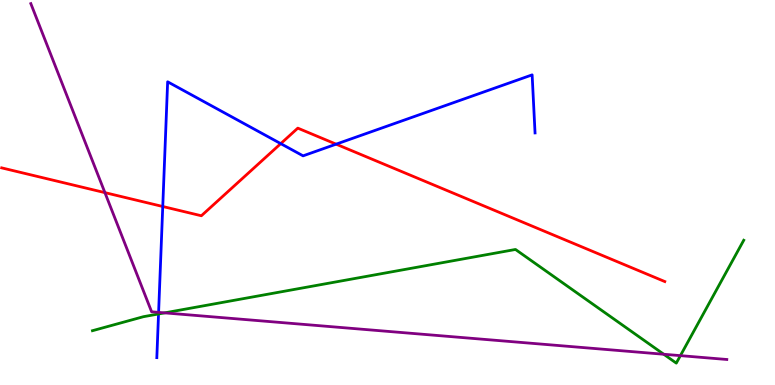[{'lines': ['blue', 'red'], 'intersections': [{'x': 2.1, 'y': 4.64}, {'x': 3.62, 'y': 6.27}, {'x': 4.34, 'y': 6.26}]}, {'lines': ['green', 'red'], 'intersections': []}, {'lines': ['purple', 'red'], 'intersections': [{'x': 1.35, 'y': 5.0}]}, {'lines': ['blue', 'green'], 'intersections': [{'x': 2.05, 'y': 1.85}]}, {'lines': ['blue', 'purple'], 'intersections': [{'x': 2.05, 'y': 1.89}]}, {'lines': ['green', 'purple'], 'intersections': [{'x': 2.12, 'y': 1.87}, {'x': 8.56, 'y': 0.799}, {'x': 8.78, 'y': 0.763}]}]